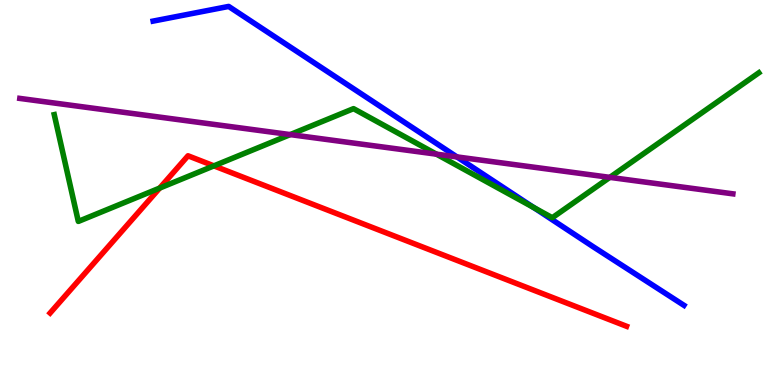[{'lines': ['blue', 'red'], 'intersections': []}, {'lines': ['green', 'red'], 'intersections': [{'x': 2.06, 'y': 5.11}, {'x': 2.76, 'y': 5.69}]}, {'lines': ['purple', 'red'], 'intersections': []}, {'lines': ['blue', 'green'], 'intersections': [{'x': 6.89, 'y': 4.61}]}, {'lines': ['blue', 'purple'], 'intersections': [{'x': 5.9, 'y': 5.92}]}, {'lines': ['green', 'purple'], 'intersections': [{'x': 3.74, 'y': 6.5}, {'x': 5.63, 'y': 6.0}, {'x': 7.87, 'y': 5.39}]}]